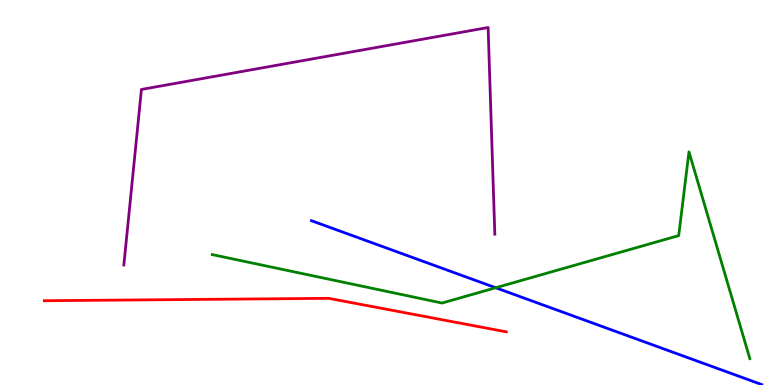[{'lines': ['blue', 'red'], 'intersections': []}, {'lines': ['green', 'red'], 'intersections': []}, {'lines': ['purple', 'red'], 'intersections': []}, {'lines': ['blue', 'green'], 'intersections': [{'x': 6.4, 'y': 2.53}]}, {'lines': ['blue', 'purple'], 'intersections': []}, {'lines': ['green', 'purple'], 'intersections': []}]